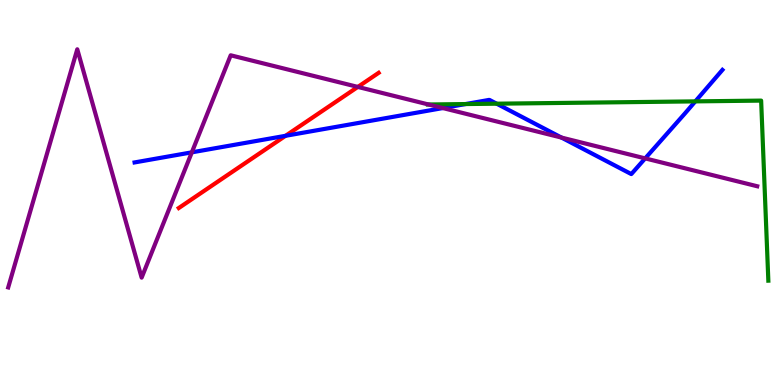[{'lines': ['blue', 'red'], 'intersections': [{'x': 3.68, 'y': 6.47}]}, {'lines': ['green', 'red'], 'intersections': []}, {'lines': ['purple', 'red'], 'intersections': [{'x': 4.62, 'y': 7.74}]}, {'lines': ['blue', 'green'], 'intersections': [{'x': 6.01, 'y': 7.3}, {'x': 6.41, 'y': 7.31}, {'x': 8.97, 'y': 7.37}]}, {'lines': ['blue', 'purple'], 'intersections': [{'x': 2.48, 'y': 6.04}, {'x': 5.71, 'y': 7.19}, {'x': 7.24, 'y': 6.43}, {'x': 8.32, 'y': 5.89}]}, {'lines': ['green', 'purple'], 'intersections': [{'x': 5.53, 'y': 7.29}]}]